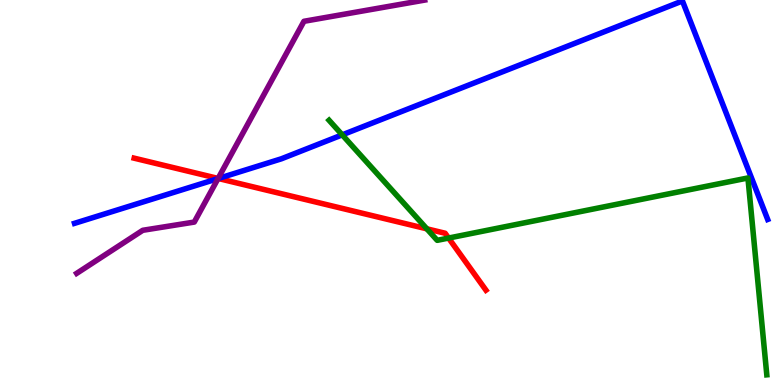[{'lines': ['blue', 'red'], 'intersections': [{'x': 2.82, 'y': 5.36}]}, {'lines': ['green', 'red'], 'intersections': [{'x': 5.51, 'y': 4.06}, {'x': 5.79, 'y': 3.82}]}, {'lines': ['purple', 'red'], 'intersections': [{'x': 2.81, 'y': 5.37}]}, {'lines': ['blue', 'green'], 'intersections': [{'x': 4.42, 'y': 6.5}]}, {'lines': ['blue', 'purple'], 'intersections': [{'x': 2.81, 'y': 5.36}]}, {'lines': ['green', 'purple'], 'intersections': []}]